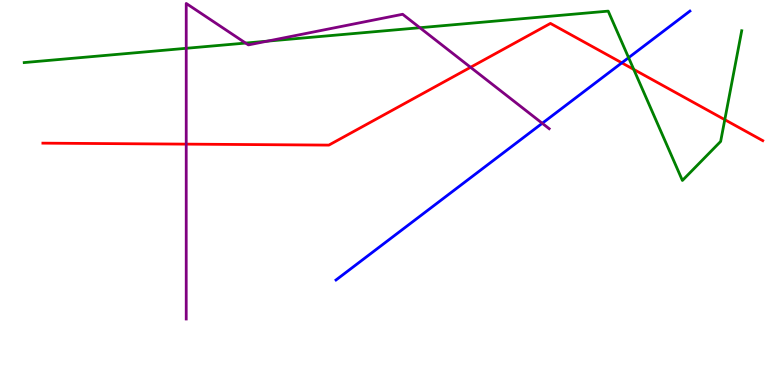[{'lines': ['blue', 'red'], 'intersections': [{'x': 8.02, 'y': 8.37}]}, {'lines': ['green', 'red'], 'intersections': [{'x': 8.18, 'y': 8.2}, {'x': 9.35, 'y': 6.89}]}, {'lines': ['purple', 'red'], 'intersections': [{'x': 2.4, 'y': 6.26}, {'x': 6.07, 'y': 8.25}]}, {'lines': ['blue', 'green'], 'intersections': [{'x': 8.11, 'y': 8.5}]}, {'lines': ['blue', 'purple'], 'intersections': [{'x': 7.0, 'y': 6.8}]}, {'lines': ['green', 'purple'], 'intersections': [{'x': 2.4, 'y': 8.75}, {'x': 3.17, 'y': 8.88}, {'x': 3.45, 'y': 8.93}, {'x': 5.42, 'y': 9.28}]}]